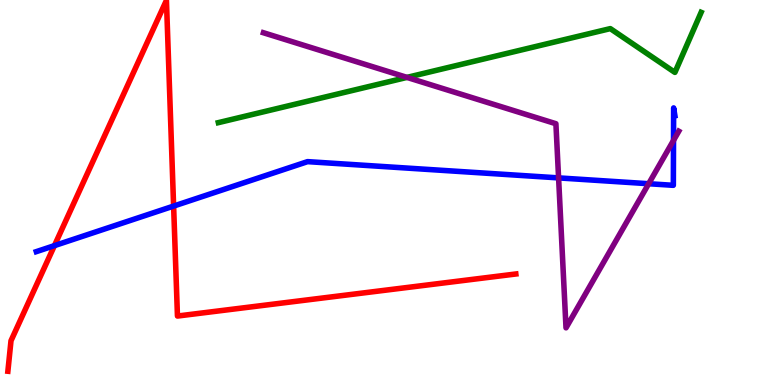[{'lines': ['blue', 'red'], 'intersections': [{'x': 0.702, 'y': 3.62}, {'x': 2.24, 'y': 4.65}]}, {'lines': ['green', 'red'], 'intersections': []}, {'lines': ['purple', 'red'], 'intersections': []}, {'lines': ['blue', 'green'], 'intersections': []}, {'lines': ['blue', 'purple'], 'intersections': [{'x': 7.21, 'y': 5.38}, {'x': 8.37, 'y': 5.23}, {'x': 8.69, 'y': 6.35}]}, {'lines': ['green', 'purple'], 'intersections': [{'x': 5.25, 'y': 7.99}]}]